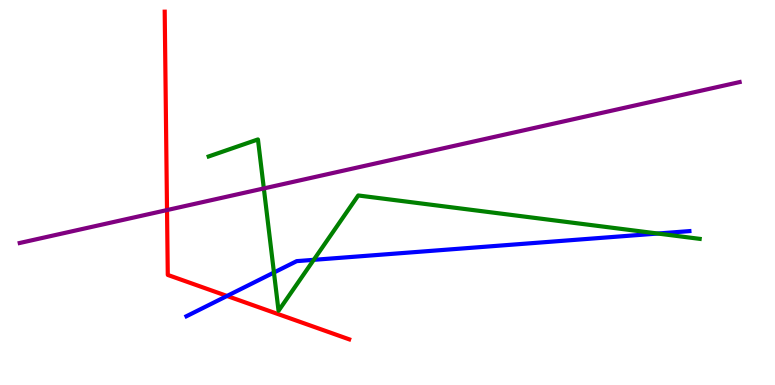[{'lines': ['blue', 'red'], 'intersections': [{'x': 2.93, 'y': 2.31}]}, {'lines': ['green', 'red'], 'intersections': []}, {'lines': ['purple', 'red'], 'intersections': [{'x': 2.16, 'y': 4.54}]}, {'lines': ['blue', 'green'], 'intersections': [{'x': 3.53, 'y': 2.92}, {'x': 4.05, 'y': 3.25}, {'x': 8.49, 'y': 3.93}]}, {'lines': ['blue', 'purple'], 'intersections': []}, {'lines': ['green', 'purple'], 'intersections': [{'x': 3.4, 'y': 5.11}]}]